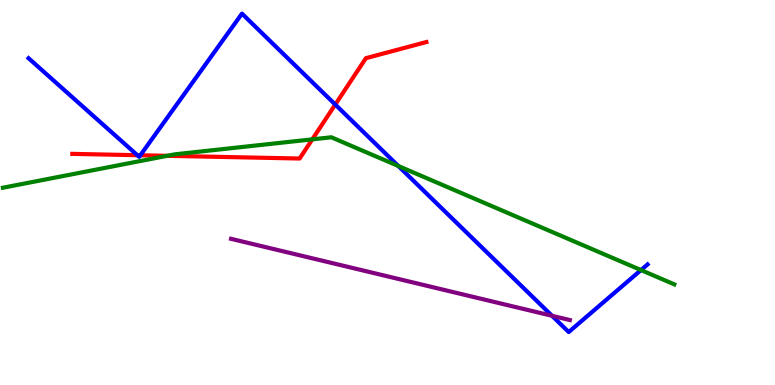[{'lines': ['blue', 'red'], 'intersections': [{'x': 1.77, 'y': 5.97}, {'x': 1.81, 'y': 5.97}, {'x': 4.33, 'y': 7.28}]}, {'lines': ['green', 'red'], 'intersections': [{'x': 2.16, 'y': 5.95}, {'x': 4.03, 'y': 6.38}]}, {'lines': ['purple', 'red'], 'intersections': []}, {'lines': ['blue', 'green'], 'intersections': [{'x': 5.14, 'y': 5.69}, {'x': 8.27, 'y': 2.99}]}, {'lines': ['blue', 'purple'], 'intersections': [{'x': 7.12, 'y': 1.8}]}, {'lines': ['green', 'purple'], 'intersections': []}]